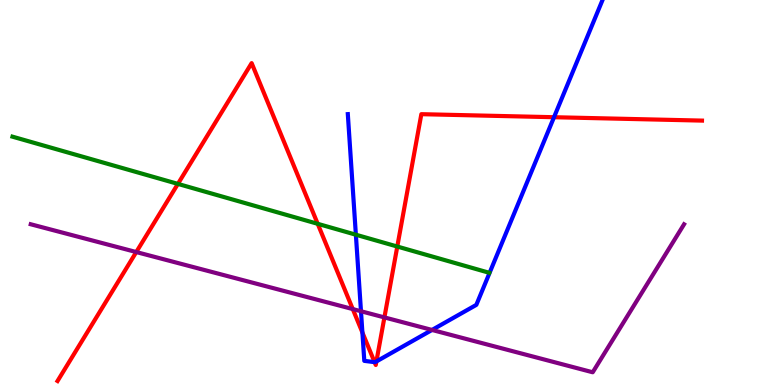[{'lines': ['blue', 'red'], 'intersections': [{'x': 4.68, 'y': 1.36}, {'x': 4.83, 'y': 0.593}, {'x': 4.86, 'y': 0.612}, {'x': 7.15, 'y': 6.96}]}, {'lines': ['green', 'red'], 'intersections': [{'x': 2.3, 'y': 5.22}, {'x': 4.1, 'y': 4.19}, {'x': 5.13, 'y': 3.6}]}, {'lines': ['purple', 'red'], 'intersections': [{'x': 1.76, 'y': 3.45}, {'x': 4.55, 'y': 1.97}, {'x': 4.96, 'y': 1.76}]}, {'lines': ['blue', 'green'], 'intersections': [{'x': 4.59, 'y': 3.9}]}, {'lines': ['blue', 'purple'], 'intersections': [{'x': 4.66, 'y': 1.92}, {'x': 5.57, 'y': 1.43}]}, {'lines': ['green', 'purple'], 'intersections': []}]